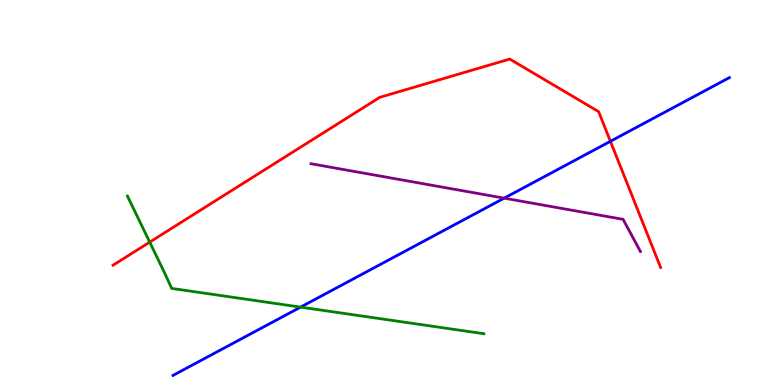[{'lines': ['blue', 'red'], 'intersections': [{'x': 7.88, 'y': 6.33}]}, {'lines': ['green', 'red'], 'intersections': [{'x': 1.93, 'y': 3.71}]}, {'lines': ['purple', 'red'], 'intersections': []}, {'lines': ['blue', 'green'], 'intersections': [{'x': 3.88, 'y': 2.02}]}, {'lines': ['blue', 'purple'], 'intersections': [{'x': 6.51, 'y': 4.85}]}, {'lines': ['green', 'purple'], 'intersections': []}]